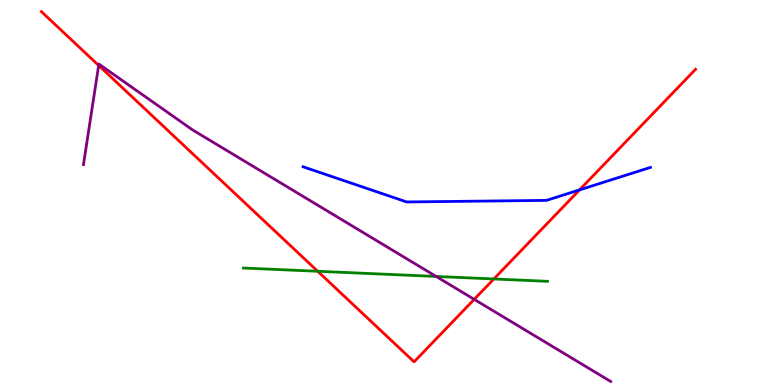[{'lines': ['blue', 'red'], 'intersections': [{'x': 7.48, 'y': 5.07}]}, {'lines': ['green', 'red'], 'intersections': [{'x': 4.1, 'y': 2.95}, {'x': 6.37, 'y': 2.75}]}, {'lines': ['purple', 'red'], 'intersections': [{'x': 1.27, 'y': 8.3}, {'x': 6.12, 'y': 2.22}]}, {'lines': ['blue', 'green'], 'intersections': []}, {'lines': ['blue', 'purple'], 'intersections': []}, {'lines': ['green', 'purple'], 'intersections': [{'x': 5.63, 'y': 2.82}]}]